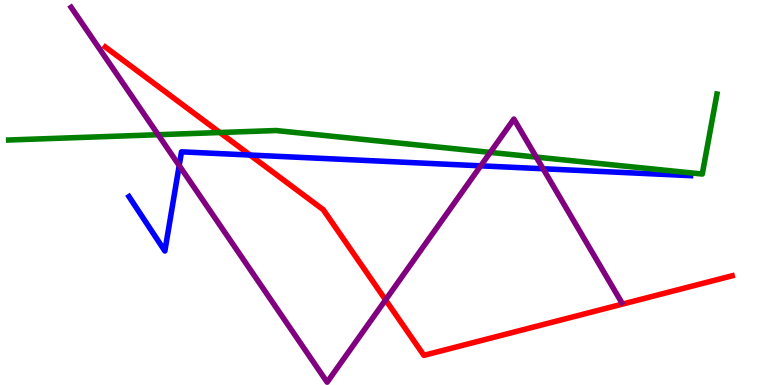[{'lines': ['blue', 'red'], 'intersections': [{'x': 3.23, 'y': 5.97}]}, {'lines': ['green', 'red'], 'intersections': [{'x': 2.84, 'y': 6.56}]}, {'lines': ['purple', 'red'], 'intersections': [{'x': 4.98, 'y': 2.21}]}, {'lines': ['blue', 'green'], 'intersections': []}, {'lines': ['blue', 'purple'], 'intersections': [{'x': 2.31, 'y': 5.7}, {'x': 6.2, 'y': 5.69}, {'x': 7.01, 'y': 5.62}]}, {'lines': ['green', 'purple'], 'intersections': [{'x': 2.04, 'y': 6.5}, {'x': 6.33, 'y': 6.04}, {'x': 6.92, 'y': 5.92}]}]